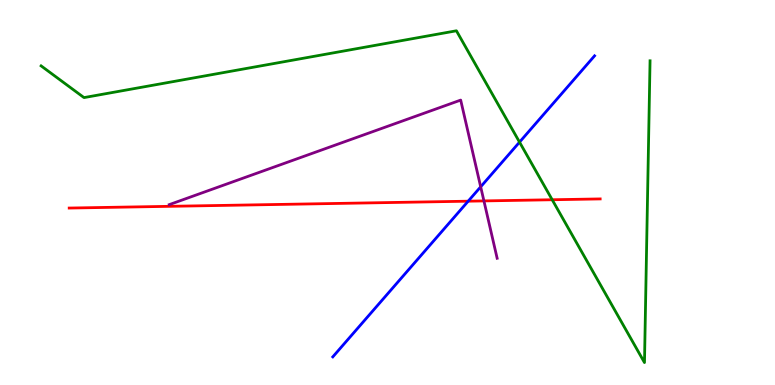[{'lines': ['blue', 'red'], 'intersections': [{'x': 6.04, 'y': 4.77}]}, {'lines': ['green', 'red'], 'intersections': [{'x': 7.13, 'y': 4.81}]}, {'lines': ['purple', 'red'], 'intersections': [{'x': 6.24, 'y': 4.78}]}, {'lines': ['blue', 'green'], 'intersections': [{'x': 6.7, 'y': 6.31}]}, {'lines': ['blue', 'purple'], 'intersections': [{'x': 6.2, 'y': 5.15}]}, {'lines': ['green', 'purple'], 'intersections': []}]